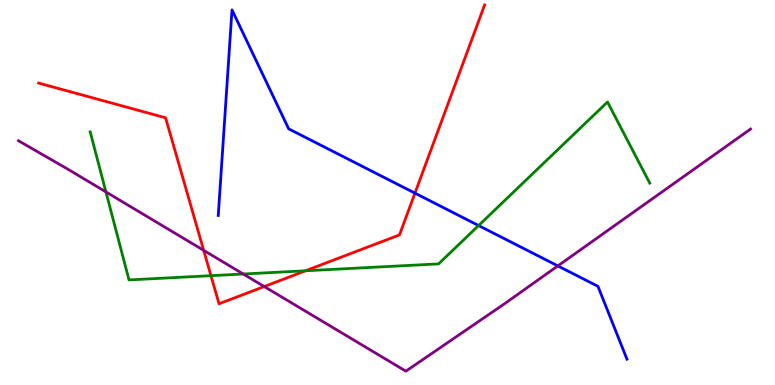[{'lines': ['blue', 'red'], 'intersections': [{'x': 5.35, 'y': 4.98}]}, {'lines': ['green', 'red'], 'intersections': [{'x': 2.72, 'y': 2.84}, {'x': 3.94, 'y': 2.97}]}, {'lines': ['purple', 'red'], 'intersections': [{'x': 2.63, 'y': 3.5}, {'x': 3.41, 'y': 2.56}]}, {'lines': ['blue', 'green'], 'intersections': [{'x': 6.18, 'y': 4.14}]}, {'lines': ['blue', 'purple'], 'intersections': [{'x': 7.2, 'y': 3.09}]}, {'lines': ['green', 'purple'], 'intersections': [{'x': 1.37, 'y': 5.01}, {'x': 3.14, 'y': 2.88}]}]